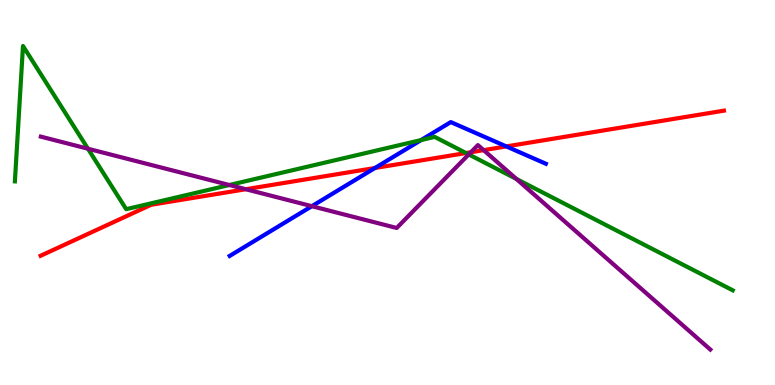[{'lines': ['blue', 'red'], 'intersections': [{'x': 4.84, 'y': 5.64}, {'x': 6.53, 'y': 6.2}]}, {'lines': ['green', 'red'], 'intersections': [{'x': 6.01, 'y': 6.03}]}, {'lines': ['purple', 'red'], 'intersections': [{'x': 3.17, 'y': 5.08}, {'x': 6.08, 'y': 6.05}, {'x': 6.24, 'y': 6.1}]}, {'lines': ['blue', 'green'], 'intersections': [{'x': 5.43, 'y': 6.36}]}, {'lines': ['blue', 'purple'], 'intersections': [{'x': 4.02, 'y': 4.64}]}, {'lines': ['green', 'purple'], 'intersections': [{'x': 1.13, 'y': 6.14}, {'x': 2.96, 'y': 5.19}, {'x': 6.05, 'y': 5.99}, {'x': 6.66, 'y': 5.35}]}]